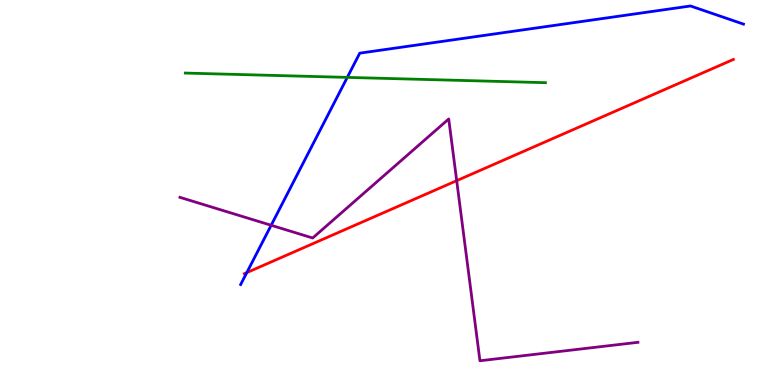[{'lines': ['blue', 'red'], 'intersections': [{'x': 3.18, 'y': 2.92}]}, {'lines': ['green', 'red'], 'intersections': []}, {'lines': ['purple', 'red'], 'intersections': [{'x': 5.89, 'y': 5.31}]}, {'lines': ['blue', 'green'], 'intersections': [{'x': 4.48, 'y': 7.99}]}, {'lines': ['blue', 'purple'], 'intersections': [{'x': 3.5, 'y': 4.15}]}, {'lines': ['green', 'purple'], 'intersections': []}]